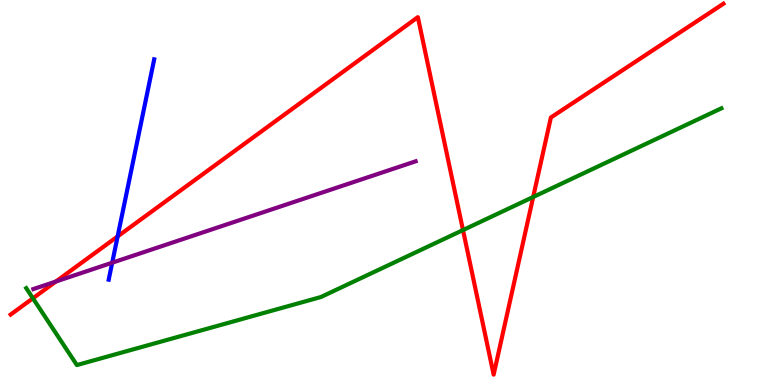[{'lines': ['blue', 'red'], 'intersections': [{'x': 1.52, 'y': 3.86}]}, {'lines': ['green', 'red'], 'intersections': [{'x': 0.425, 'y': 2.25}, {'x': 5.97, 'y': 4.02}, {'x': 6.88, 'y': 4.88}]}, {'lines': ['purple', 'red'], 'intersections': [{'x': 0.721, 'y': 2.69}]}, {'lines': ['blue', 'green'], 'intersections': []}, {'lines': ['blue', 'purple'], 'intersections': [{'x': 1.45, 'y': 3.18}]}, {'lines': ['green', 'purple'], 'intersections': []}]